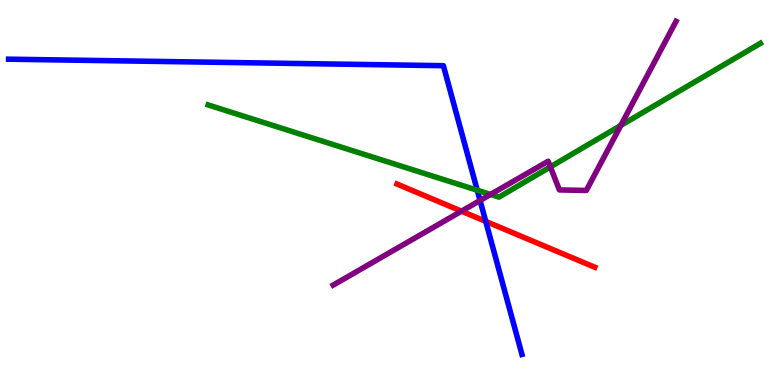[{'lines': ['blue', 'red'], 'intersections': [{'x': 6.27, 'y': 4.25}]}, {'lines': ['green', 'red'], 'intersections': []}, {'lines': ['purple', 'red'], 'intersections': [{'x': 5.95, 'y': 4.51}]}, {'lines': ['blue', 'green'], 'intersections': [{'x': 6.16, 'y': 5.06}]}, {'lines': ['blue', 'purple'], 'intersections': [{'x': 6.19, 'y': 4.79}]}, {'lines': ['green', 'purple'], 'intersections': [{'x': 6.33, 'y': 4.95}, {'x': 7.1, 'y': 5.67}, {'x': 8.01, 'y': 6.74}]}]